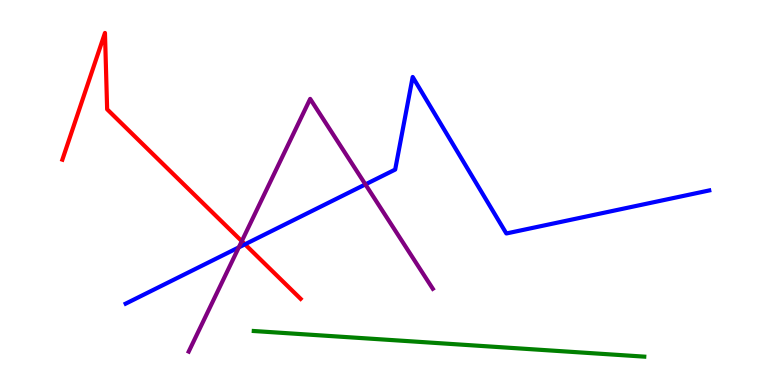[{'lines': ['blue', 'red'], 'intersections': [{'x': 3.16, 'y': 3.65}]}, {'lines': ['green', 'red'], 'intersections': []}, {'lines': ['purple', 'red'], 'intersections': [{'x': 3.12, 'y': 3.74}]}, {'lines': ['blue', 'green'], 'intersections': []}, {'lines': ['blue', 'purple'], 'intersections': [{'x': 3.08, 'y': 3.57}, {'x': 4.71, 'y': 5.21}]}, {'lines': ['green', 'purple'], 'intersections': []}]